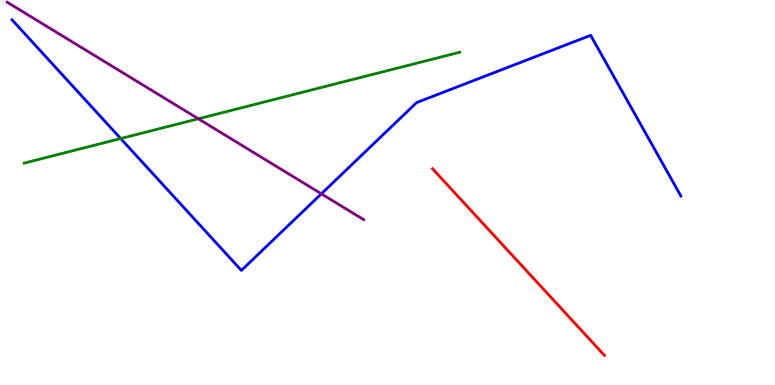[{'lines': ['blue', 'red'], 'intersections': []}, {'lines': ['green', 'red'], 'intersections': []}, {'lines': ['purple', 'red'], 'intersections': []}, {'lines': ['blue', 'green'], 'intersections': [{'x': 1.56, 'y': 6.4}]}, {'lines': ['blue', 'purple'], 'intersections': [{'x': 4.15, 'y': 4.97}]}, {'lines': ['green', 'purple'], 'intersections': [{'x': 2.56, 'y': 6.91}]}]